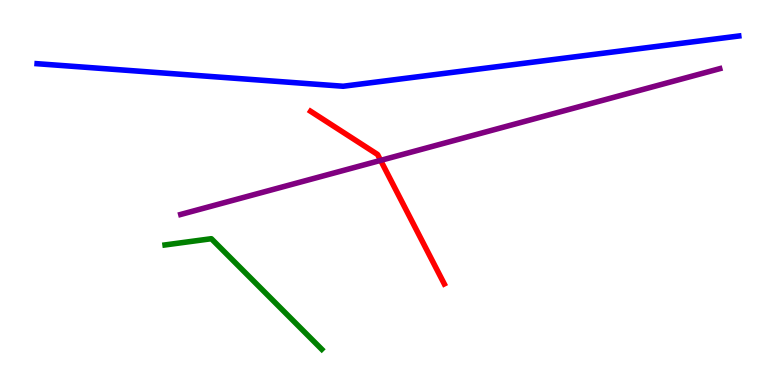[{'lines': ['blue', 'red'], 'intersections': []}, {'lines': ['green', 'red'], 'intersections': []}, {'lines': ['purple', 'red'], 'intersections': [{'x': 4.91, 'y': 5.83}]}, {'lines': ['blue', 'green'], 'intersections': []}, {'lines': ['blue', 'purple'], 'intersections': []}, {'lines': ['green', 'purple'], 'intersections': []}]